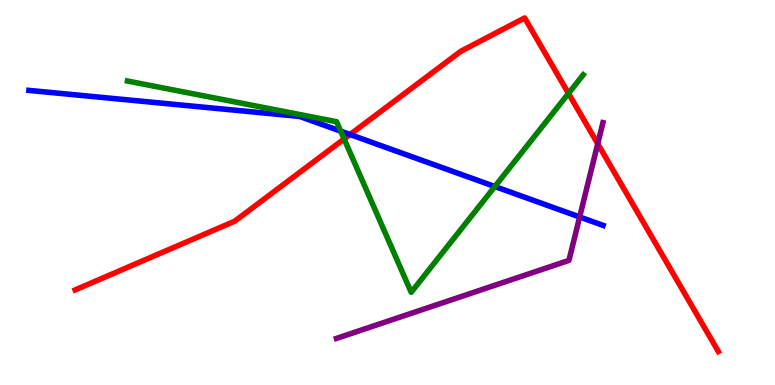[{'lines': ['blue', 'red'], 'intersections': [{'x': 4.52, 'y': 6.51}]}, {'lines': ['green', 'red'], 'intersections': [{'x': 4.44, 'y': 6.39}, {'x': 7.34, 'y': 7.57}]}, {'lines': ['purple', 'red'], 'intersections': [{'x': 7.71, 'y': 6.27}]}, {'lines': ['blue', 'green'], 'intersections': [{'x': 4.4, 'y': 6.59}, {'x': 6.39, 'y': 5.16}]}, {'lines': ['blue', 'purple'], 'intersections': [{'x': 7.48, 'y': 4.36}]}, {'lines': ['green', 'purple'], 'intersections': []}]